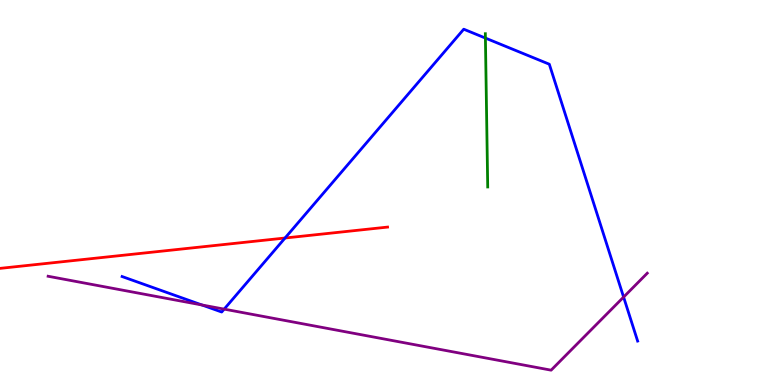[{'lines': ['blue', 'red'], 'intersections': [{'x': 3.68, 'y': 3.82}]}, {'lines': ['green', 'red'], 'intersections': []}, {'lines': ['purple', 'red'], 'intersections': []}, {'lines': ['blue', 'green'], 'intersections': [{'x': 6.26, 'y': 9.01}]}, {'lines': ['blue', 'purple'], 'intersections': [{'x': 2.61, 'y': 2.08}, {'x': 2.89, 'y': 1.97}, {'x': 8.05, 'y': 2.28}]}, {'lines': ['green', 'purple'], 'intersections': []}]